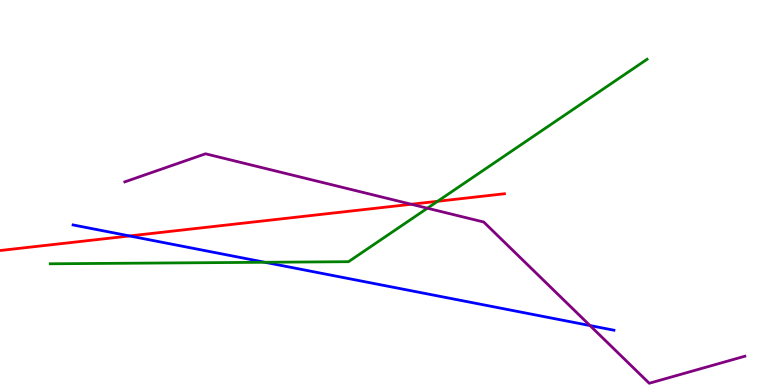[{'lines': ['blue', 'red'], 'intersections': [{'x': 1.67, 'y': 3.87}]}, {'lines': ['green', 'red'], 'intersections': [{'x': 5.65, 'y': 4.77}]}, {'lines': ['purple', 'red'], 'intersections': [{'x': 5.31, 'y': 4.69}]}, {'lines': ['blue', 'green'], 'intersections': [{'x': 3.42, 'y': 3.19}]}, {'lines': ['blue', 'purple'], 'intersections': [{'x': 7.61, 'y': 1.54}]}, {'lines': ['green', 'purple'], 'intersections': [{'x': 5.51, 'y': 4.59}]}]